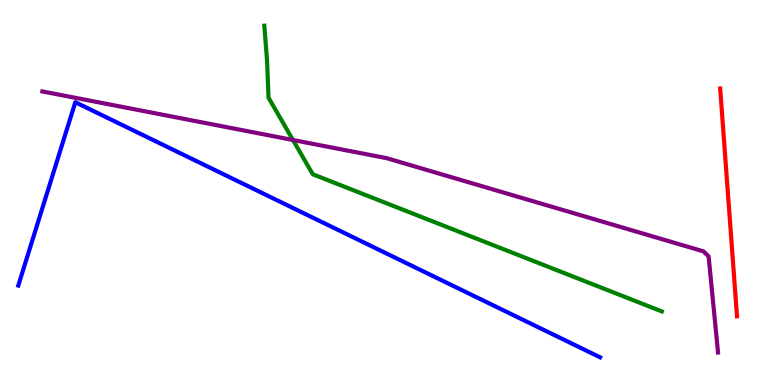[{'lines': ['blue', 'red'], 'intersections': []}, {'lines': ['green', 'red'], 'intersections': []}, {'lines': ['purple', 'red'], 'intersections': []}, {'lines': ['blue', 'green'], 'intersections': []}, {'lines': ['blue', 'purple'], 'intersections': []}, {'lines': ['green', 'purple'], 'intersections': [{'x': 3.78, 'y': 6.36}]}]